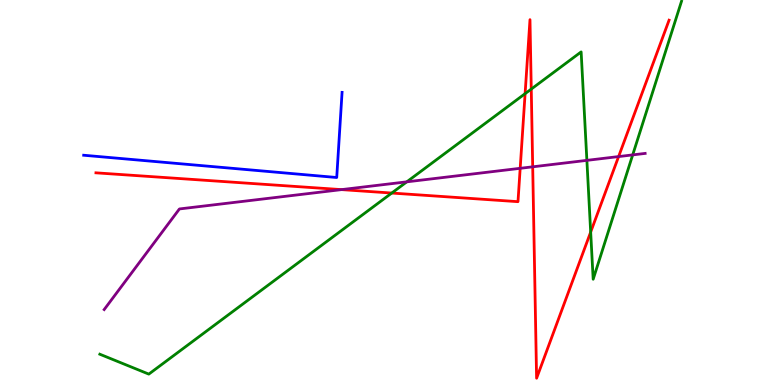[{'lines': ['blue', 'red'], 'intersections': []}, {'lines': ['green', 'red'], 'intersections': [{'x': 5.05, 'y': 4.99}, {'x': 6.78, 'y': 7.57}, {'x': 6.86, 'y': 7.69}, {'x': 7.62, 'y': 3.97}]}, {'lines': ['purple', 'red'], 'intersections': [{'x': 4.41, 'y': 5.07}, {'x': 6.71, 'y': 5.63}, {'x': 6.87, 'y': 5.67}, {'x': 7.98, 'y': 5.93}]}, {'lines': ['blue', 'green'], 'intersections': []}, {'lines': ['blue', 'purple'], 'intersections': []}, {'lines': ['green', 'purple'], 'intersections': [{'x': 5.25, 'y': 5.28}, {'x': 7.57, 'y': 5.83}, {'x': 8.16, 'y': 5.98}]}]